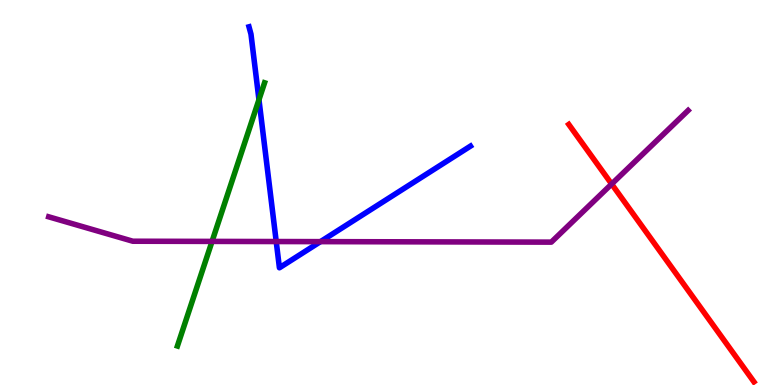[{'lines': ['blue', 'red'], 'intersections': []}, {'lines': ['green', 'red'], 'intersections': []}, {'lines': ['purple', 'red'], 'intersections': [{'x': 7.89, 'y': 5.22}]}, {'lines': ['blue', 'green'], 'intersections': [{'x': 3.34, 'y': 7.41}]}, {'lines': ['blue', 'purple'], 'intersections': [{'x': 3.56, 'y': 3.73}, {'x': 4.14, 'y': 3.72}]}, {'lines': ['green', 'purple'], 'intersections': [{'x': 2.74, 'y': 3.73}]}]